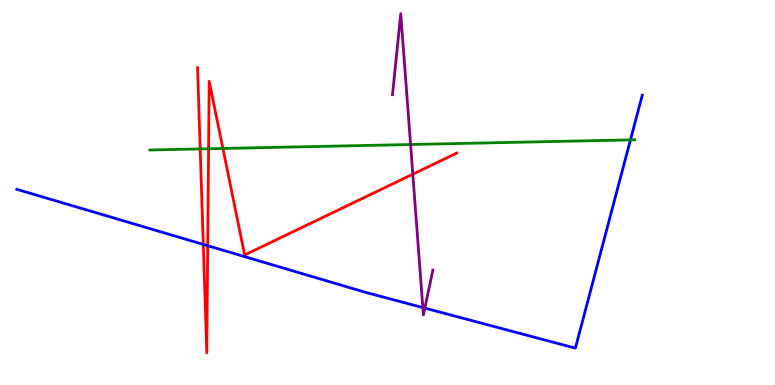[{'lines': ['blue', 'red'], 'intersections': [{'x': 2.62, 'y': 3.65}, {'x': 2.68, 'y': 3.62}]}, {'lines': ['green', 'red'], 'intersections': [{'x': 2.58, 'y': 6.13}, {'x': 2.69, 'y': 6.14}, {'x': 2.88, 'y': 6.14}]}, {'lines': ['purple', 'red'], 'intersections': [{'x': 5.33, 'y': 5.48}]}, {'lines': ['blue', 'green'], 'intersections': [{'x': 8.13, 'y': 6.37}]}, {'lines': ['blue', 'purple'], 'intersections': [{'x': 5.46, 'y': 2.01}, {'x': 5.48, 'y': 2.0}]}, {'lines': ['green', 'purple'], 'intersections': [{'x': 5.3, 'y': 6.25}]}]